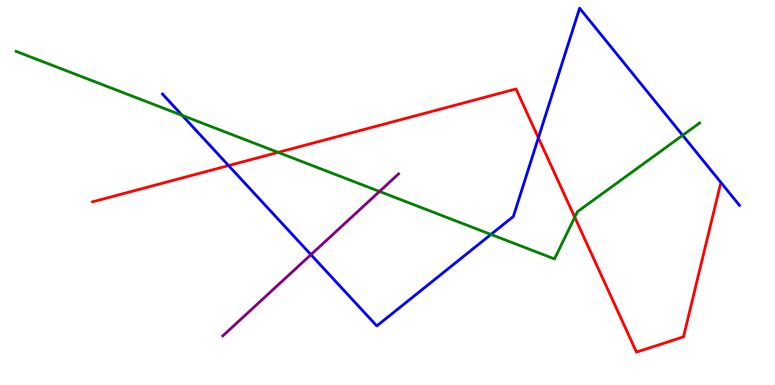[{'lines': ['blue', 'red'], 'intersections': [{'x': 2.95, 'y': 5.7}, {'x': 6.95, 'y': 6.42}]}, {'lines': ['green', 'red'], 'intersections': [{'x': 3.59, 'y': 6.04}, {'x': 7.42, 'y': 4.36}]}, {'lines': ['purple', 'red'], 'intersections': []}, {'lines': ['blue', 'green'], 'intersections': [{'x': 2.35, 'y': 7.0}, {'x': 6.33, 'y': 3.91}, {'x': 8.81, 'y': 6.49}]}, {'lines': ['blue', 'purple'], 'intersections': [{'x': 4.01, 'y': 3.39}]}, {'lines': ['green', 'purple'], 'intersections': [{'x': 4.9, 'y': 5.03}]}]